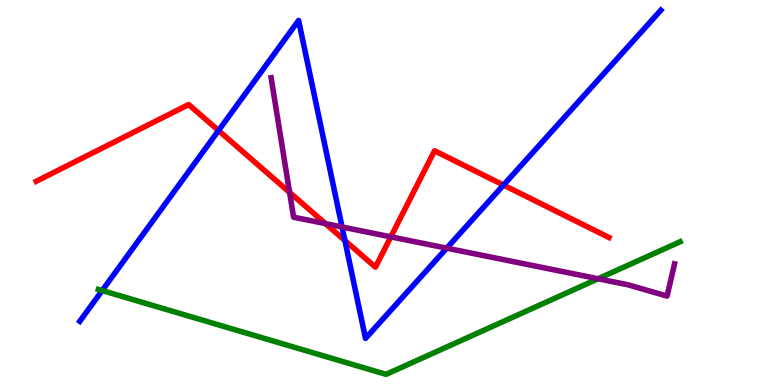[{'lines': ['blue', 'red'], 'intersections': [{'x': 2.82, 'y': 6.61}, {'x': 4.45, 'y': 3.75}, {'x': 6.5, 'y': 5.19}]}, {'lines': ['green', 'red'], 'intersections': []}, {'lines': ['purple', 'red'], 'intersections': [{'x': 3.74, 'y': 5.0}, {'x': 4.2, 'y': 4.19}, {'x': 5.04, 'y': 3.85}]}, {'lines': ['blue', 'green'], 'intersections': [{'x': 1.32, 'y': 2.45}]}, {'lines': ['blue', 'purple'], 'intersections': [{'x': 4.41, 'y': 4.1}, {'x': 5.76, 'y': 3.55}]}, {'lines': ['green', 'purple'], 'intersections': [{'x': 7.72, 'y': 2.76}]}]